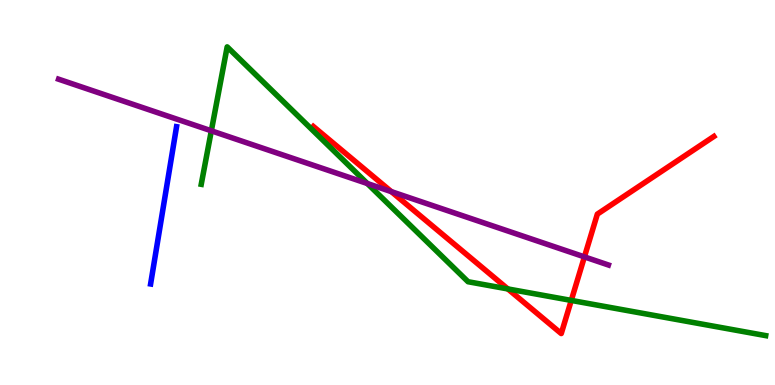[{'lines': ['blue', 'red'], 'intersections': []}, {'lines': ['green', 'red'], 'intersections': [{'x': 6.55, 'y': 2.5}, {'x': 7.37, 'y': 2.2}]}, {'lines': ['purple', 'red'], 'intersections': [{'x': 5.05, 'y': 5.02}, {'x': 7.54, 'y': 3.33}]}, {'lines': ['blue', 'green'], 'intersections': []}, {'lines': ['blue', 'purple'], 'intersections': []}, {'lines': ['green', 'purple'], 'intersections': [{'x': 2.73, 'y': 6.6}, {'x': 4.74, 'y': 5.23}]}]